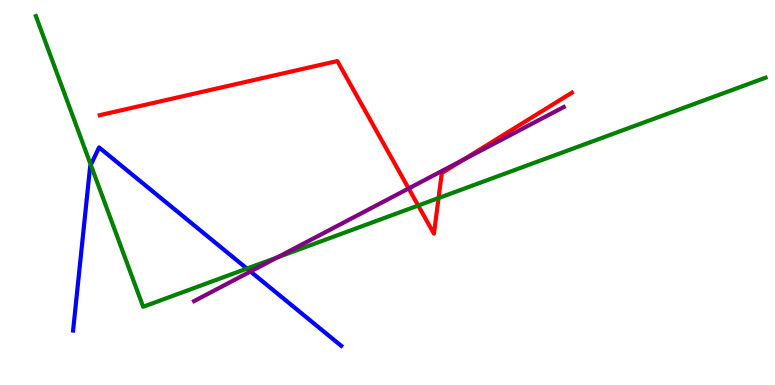[{'lines': ['blue', 'red'], 'intersections': []}, {'lines': ['green', 'red'], 'intersections': [{'x': 5.4, 'y': 4.66}, {'x': 5.66, 'y': 4.86}]}, {'lines': ['purple', 'red'], 'intersections': [{'x': 5.27, 'y': 5.1}, {'x': 5.98, 'y': 5.85}]}, {'lines': ['blue', 'green'], 'intersections': [{'x': 1.17, 'y': 5.72}, {'x': 3.19, 'y': 3.02}]}, {'lines': ['blue', 'purple'], 'intersections': [{'x': 3.23, 'y': 2.95}]}, {'lines': ['green', 'purple'], 'intersections': [{'x': 3.58, 'y': 3.32}]}]